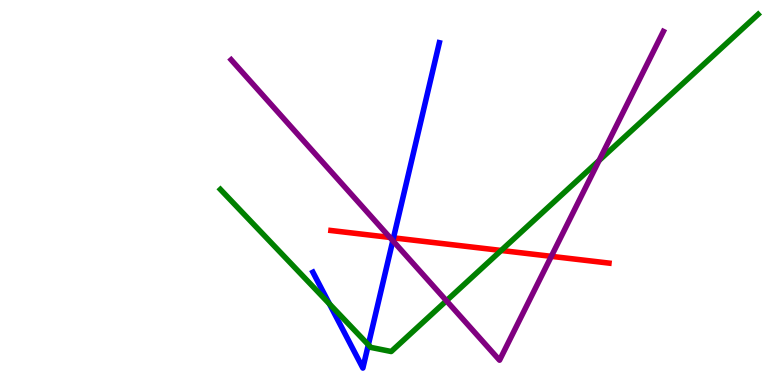[{'lines': ['blue', 'red'], 'intersections': [{'x': 5.08, 'y': 3.82}]}, {'lines': ['green', 'red'], 'intersections': [{'x': 6.47, 'y': 3.49}]}, {'lines': ['purple', 'red'], 'intersections': [{'x': 5.03, 'y': 3.83}, {'x': 7.11, 'y': 3.34}]}, {'lines': ['blue', 'green'], 'intersections': [{'x': 4.25, 'y': 2.11}, {'x': 4.75, 'y': 1.04}]}, {'lines': ['blue', 'purple'], 'intersections': [{'x': 5.07, 'y': 3.75}]}, {'lines': ['green', 'purple'], 'intersections': [{'x': 5.76, 'y': 2.19}, {'x': 7.73, 'y': 5.83}]}]